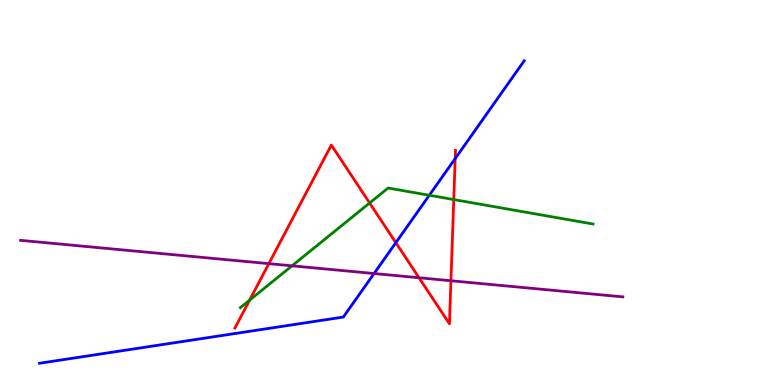[{'lines': ['blue', 'red'], 'intersections': [{'x': 5.11, 'y': 3.7}, {'x': 5.87, 'y': 5.88}]}, {'lines': ['green', 'red'], 'intersections': [{'x': 3.22, 'y': 2.2}, {'x': 4.77, 'y': 4.73}, {'x': 5.85, 'y': 4.82}]}, {'lines': ['purple', 'red'], 'intersections': [{'x': 3.47, 'y': 3.15}, {'x': 5.41, 'y': 2.79}, {'x': 5.82, 'y': 2.71}]}, {'lines': ['blue', 'green'], 'intersections': [{'x': 5.54, 'y': 4.93}]}, {'lines': ['blue', 'purple'], 'intersections': [{'x': 4.83, 'y': 2.9}]}, {'lines': ['green', 'purple'], 'intersections': [{'x': 3.77, 'y': 3.1}]}]